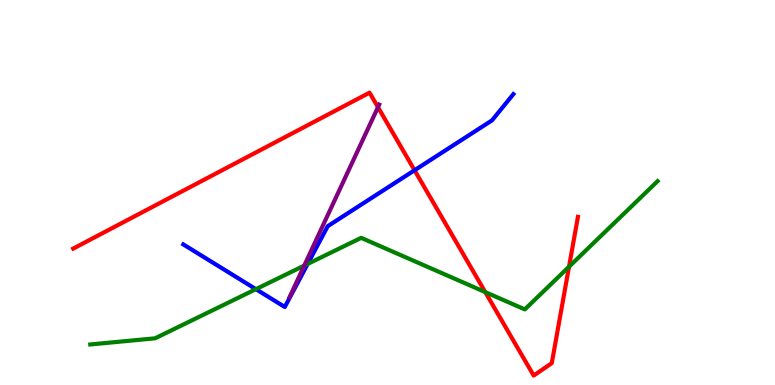[{'lines': ['blue', 'red'], 'intersections': [{'x': 5.35, 'y': 5.58}]}, {'lines': ['green', 'red'], 'intersections': [{'x': 6.26, 'y': 2.41}, {'x': 7.34, 'y': 3.07}]}, {'lines': ['purple', 'red'], 'intersections': [{'x': 4.88, 'y': 7.21}]}, {'lines': ['blue', 'green'], 'intersections': [{'x': 3.3, 'y': 2.49}, {'x': 3.97, 'y': 3.14}]}, {'lines': ['blue', 'purple'], 'intersections': []}, {'lines': ['green', 'purple'], 'intersections': [{'x': 3.93, 'y': 3.1}]}]